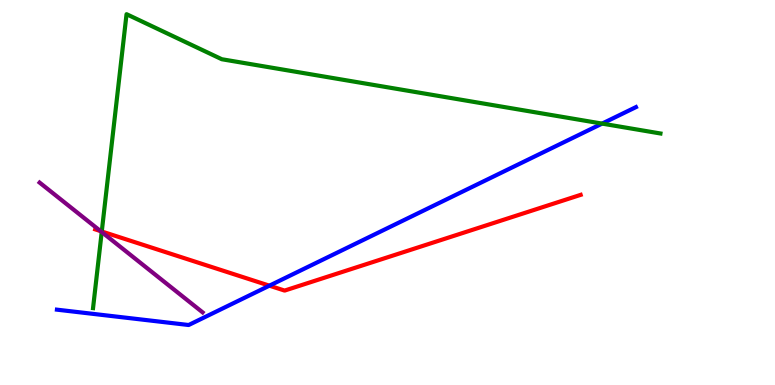[{'lines': ['blue', 'red'], 'intersections': [{'x': 3.48, 'y': 2.58}]}, {'lines': ['green', 'red'], 'intersections': [{'x': 1.31, 'y': 3.99}]}, {'lines': ['purple', 'red'], 'intersections': [{'x': 1.3, 'y': 4.0}]}, {'lines': ['blue', 'green'], 'intersections': [{'x': 7.77, 'y': 6.79}]}, {'lines': ['blue', 'purple'], 'intersections': []}, {'lines': ['green', 'purple'], 'intersections': [{'x': 1.31, 'y': 3.97}]}]